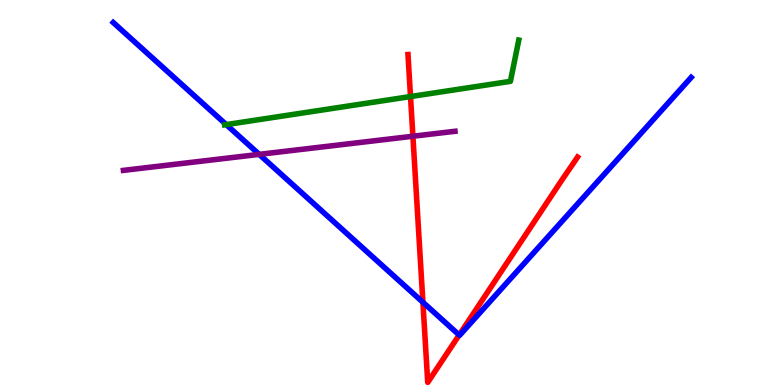[{'lines': ['blue', 'red'], 'intersections': [{'x': 5.46, 'y': 2.15}, {'x': 5.92, 'y': 1.3}]}, {'lines': ['green', 'red'], 'intersections': [{'x': 5.3, 'y': 7.49}]}, {'lines': ['purple', 'red'], 'intersections': [{'x': 5.33, 'y': 6.46}]}, {'lines': ['blue', 'green'], 'intersections': [{'x': 2.92, 'y': 6.76}]}, {'lines': ['blue', 'purple'], 'intersections': [{'x': 3.34, 'y': 5.99}]}, {'lines': ['green', 'purple'], 'intersections': []}]